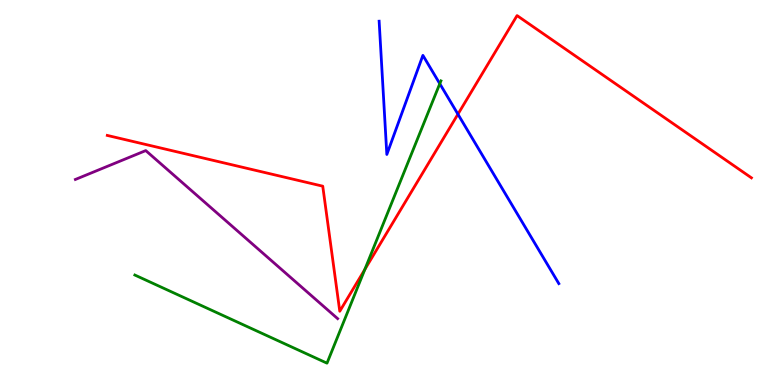[{'lines': ['blue', 'red'], 'intersections': [{'x': 5.91, 'y': 7.03}]}, {'lines': ['green', 'red'], 'intersections': [{'x': 4.71, 'y': 3.0}]}, {'lines': ['purple', 'red'], 'intersections': []}, {'lines': ['blue', 'green'], 'intersections': [{'x': 5.67, 'y': 7.83}]}, {'lines': ['blue', 'purple'], 'intersections': []}, {'lines': ['green', 'purple'], 'intersections': []}]